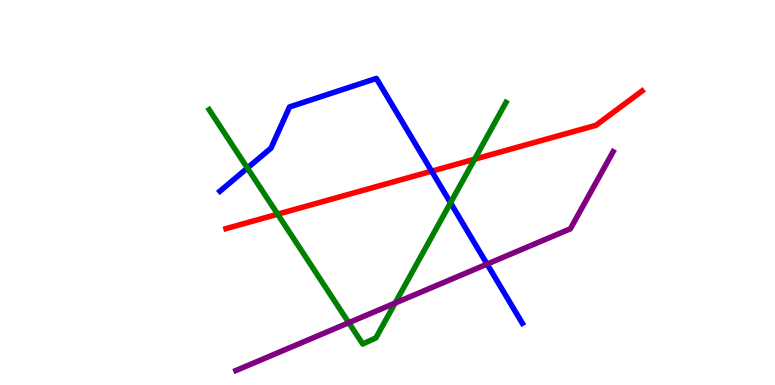[{'lines': ['blue', 'red'], 'intersections': [{'x': 5.57, 'y': 5.55}]}, {'lines': ['green', 'red'], 'intersections': [{'x': 3.58, 'y': 4.44}, {'x': 6.12, 'y': 5.87}]}, {'lines': ['purple', 'red'], 'intersections': []}, {'lines': ['blue', 'green'], 'intersections': [{'x': 3.19, 'y': 5.64}, {'x': 5.81, 'y': 4.73}]}, {'lines': ['blue', 'purple'], 'intersections': [{'x': 6.28, 'y': 3.14}]}, {'lines': ['green', 'purple'], 'intersections': [{'x': 4.5, 'y': 1.62}, {'x': 5.1, 'y': 2.13}]}]